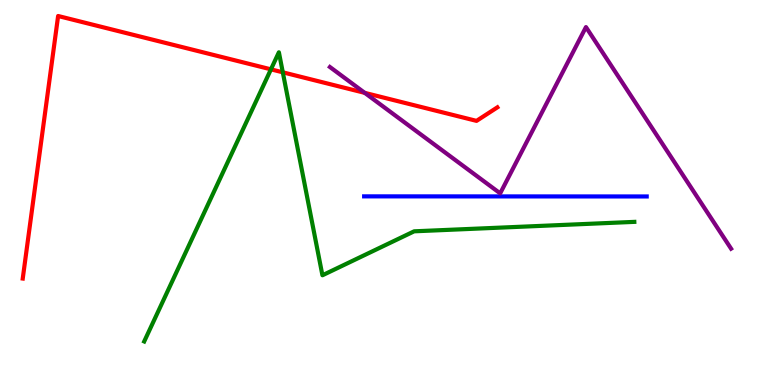[{'lines': ['blue', 'red'], 'intersections': []}, {'lines': ['green', 'red'], 'intersections': [{'x': 3.5, 'y': 8.2}, {'x': 3.65, 'y': 8.12}]}, {'lines': ['purple', 'red'], 'intersections': [{'x': 4.71, 'y': 7.59}]}, {'lines': ['blue', 'green'], 'intersections': []}, {'lines': ['blue', 'purple'], 'intersections': []}, {'lines': ['green', 'purple'], 'intersections': []}]